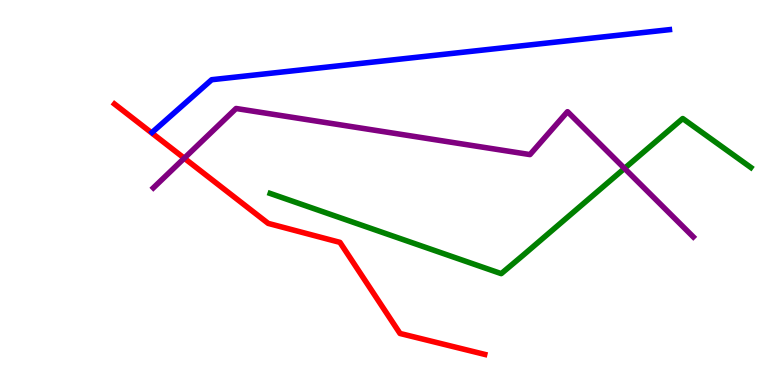[{'lines': ['blue', 'red'], 'intersections': []}, {'lines': ['green', 'red'], 'intersections': []}, {'lines': ['purple', 'red'], 'intersections': [{'x': 2.38, 'y': 5.89}]}, {'lines': ['blue', 'green'], 'intersections': []}, {'lines': ['blue', 'purple'], 'intersections': []}, {'lines': ['green', 'purple'], 'intersections': [{'x': 8.06, 'y': 5.63}]}]